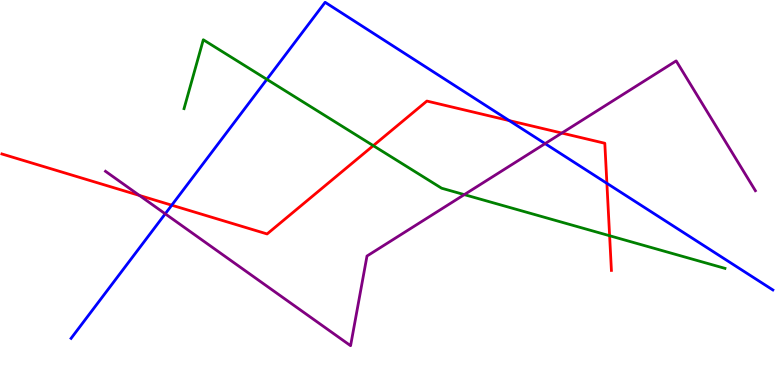[{'lines': ['blue', 'red'], 'intersections': [{'x': 2.22, 'y': 4.67}, {'x': 6.57, 'y': 6.87}, {'x': 7.83, 'y': 5.24}]}, {'lines': ['green', 'red'], 'intersections': [{'x': 4.82, 'y': 6.22}, {'x': 7.87, 'y': 3.88}]}, {'lines': ['purple', 'red'], 'intersections': [{'x': 1.8, 'y': 4.92}, {'x': 7.25, 'y': 6.54}]}, {'lines': ['blue', 'green'], 'intersections': [{'x': 3.44, 'y': 7.94}]}, {'lines': ['blue', 'purple'], 'intersections': [{'x': 2.13, 'y': 4.45}, {'x': 7.03, 'y': 6.27}]}, {'lines': ['green', 'purple'], 'intersections': [{'x': 5.99, 'y': 4.94}]}]